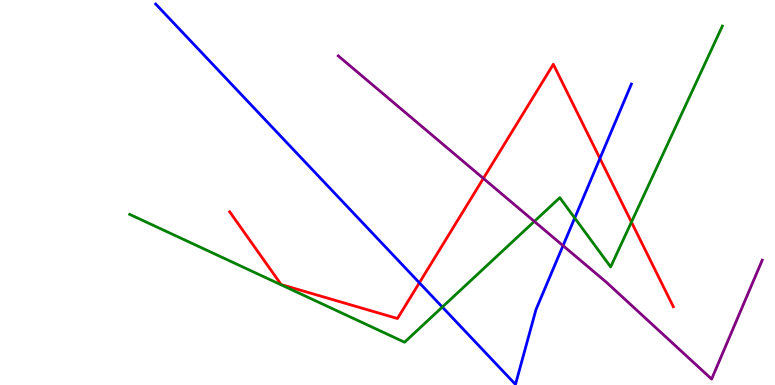[{'lines': ['blue', 'red'], 'intersections': [{'x': 5.41, 'y': 2.65}, {'x': 7.74, 'y': 5.88}]}, {'lines': ['green', 'red'], 'intersections': [{'x': 8.15, 'y': 4.23}]}, {'lines': ['purple', 'red'], 'intersections': [{'x': 6.24, 'y': 5.37}]}, {'lines': ['blue', 'green'], 'intersections': [{'x': 5.71, 'y': 2.02}, {'x': 7.42, 'y': 4.34}]}, {'lines': ['blue', 'purple'], 'intersections': [{'x': 7.26, 'y': 3.62}]}, {'lines': ['green', 'purple'], 'intersections': [{'x': 6.89, 'y': 4.25}]}]